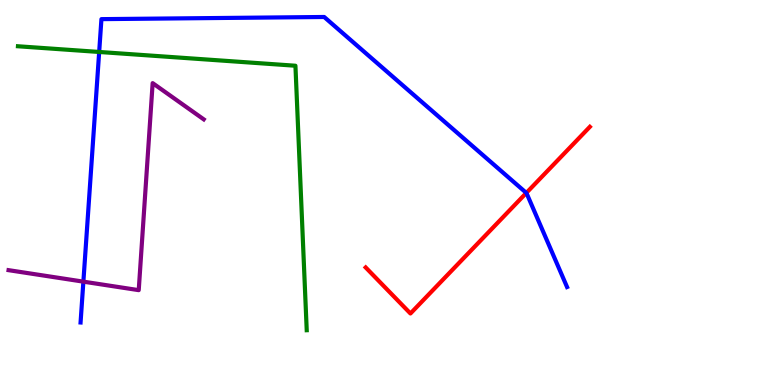[{'lines': ['blue', 'red'], 'intersections': [{'x': 6.79, 'y': 4.99}]}, {'lines': ['green', 'red'], 'intersections': []}, {'lines': ['purple', 'red'], 'intersections': []}, {'lines': ['blue', 'green'], 'intersections': [{'x': 1.28, 'y': 8.65}]}, {'lines': ['blue', 'purple'], 'intersections': [{'x': 1.08, 'y': 2.68}]}, {'lines': ['green', 'purple'], 'intersections': []}]